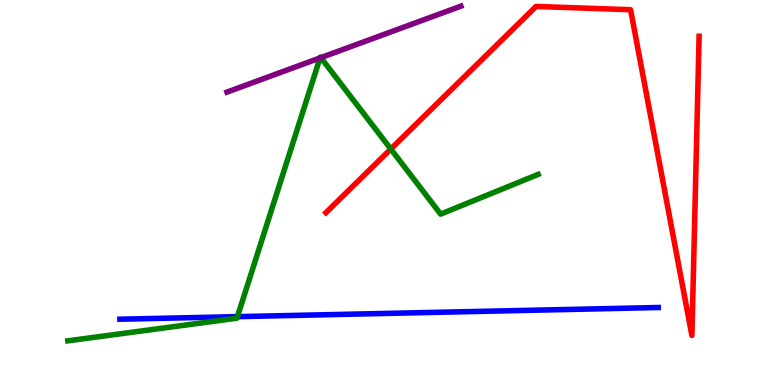[{'lines': ['blue', 'red'], 'intersections': []}, {'lines': ['green', 'red'], 'intersections': [{'x': 5.04, 'y': 6.13}]}, {'lines': ['purple', 'red'], 'intersections': []}, {'lines': ['blue', 'green'], 'intersections': [{'x': 3.06, 'y': 1.78}]}, {'lines': ['blue', 'purple'], 'intersections': []}, {'lines': ['green', 'purple'], 'intersections': [{'x': 4.13, 'y': 8.5}, {'x': 4.14, 'y': 8.5}]}]